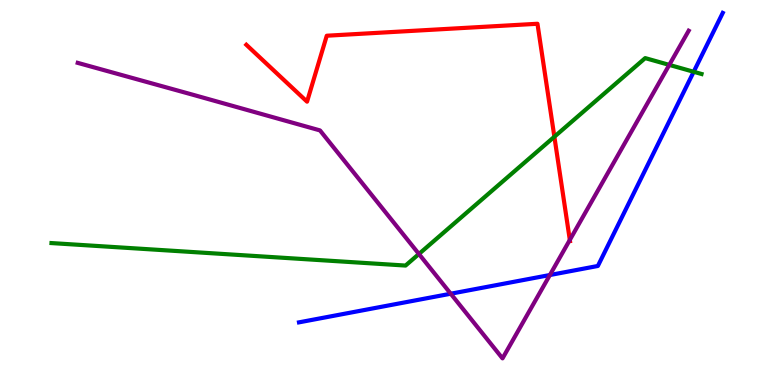[{'lines': ['blue', 'red'], 'intersections': []}, {'lines': ['green', 'red'], 'intersections': [{'x': 7.15, 'y': 6.45}]}, {'lines': ['purple', 'red'], 'intersections': [{'x': 7.35, 'y': 3.77}]}, {'lines': ['blue', 'green'], 'intersections': [{'x': 8.95, 'y': 8.14}]}, {'lines': ['blue', 'purple'], 'intersections': [{'x': 5.82, 'y': 2.37}, {'x': 7.1, 'y': 2.86}]}, {'lines': ['green', 'purple'], 'intersections': [{'x': 5.41, 'y': 3.4}, {'x': 8.64, 'y': 8.31}]}]